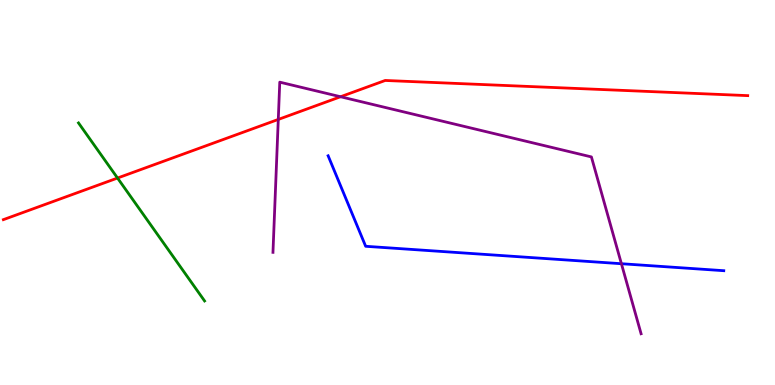[{'lines': ['blue', 'red'], 'intersections': []}, {'lines': ['green', 'red'], 'intersections': [{'x': 1.52, 'y': 5.38}]}, {'lines': ['purple', 'red'], 'intersections': [{'x': 3.59, 'y': 6.9}, {'x': 4.39, 'y': 7.49}]}, {'lines': ['blue', 'green'], 'intersections': []}, {'lines': ['blue', 'purple'], 'intersections': [{'x': 8.02, 'y': 3.15}]}, {'lines': ['green', 'purple'], 'intersections': []}]